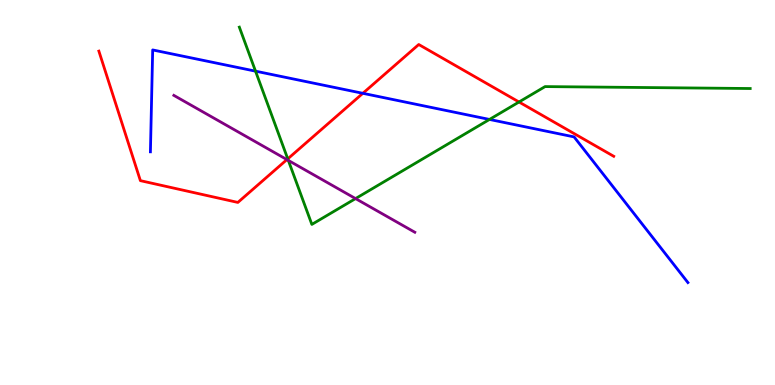[{'lines': ['blue', 'red'], 'intersections': [{'x': 4.68, 'y': 7.58}]}, {'lines': ['green', 'red'], 'intersections': [{'x': 3.71, 'y': 5.87}, {'x': 6.7, 'y': 7.35}]}, {'lines': ['purple', 'red'], 'intersections': [{'x': 3.7, 'y': 5.85}]}, {'lines': ['blue', 'green'], 'intersections': [{'x': 3.3, 'y': 8.15}, {'x': 6.32, 'y': 6.9}]}, {'lines': ['blue', 'purple'], 'intersections': []}, {'lines': ['green', 'purple'], 'intersections': [{'x': 3.72, 'y': 5.83}, {'x': 4.59, 'y': 4.84}]}]